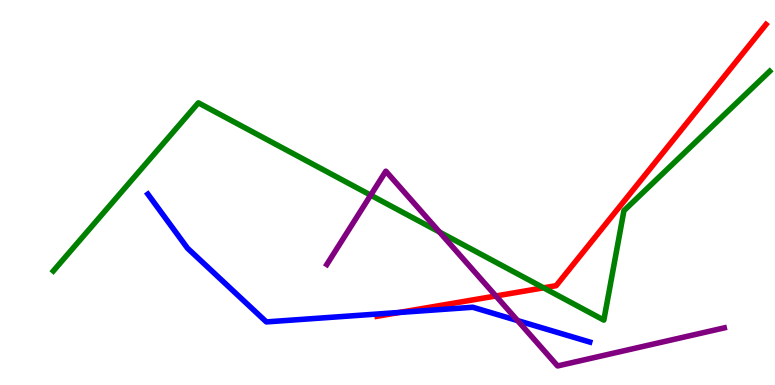[{'lines': ['blue', 'red'], 'intersections': [{'x': 5.15, 'y': 1.88}]}, {'lines': ['green', 'red'], 'intersections': [{'x': 7.01, 'y': 2.52}]}, {'lines': ['purple', 'red'], 'intersections': [{'x': 6.4, 'y': 2.31}]}, {'lines': ['blue', 'green'], 'intersections': []}, {'lines': ['blue', 'purple'], 'intersections': [{'x': 6.68, 'y': 1.67}]}, {'lines': ['green', 'purple'], 'intersections': [{'x': 4.78, 'y': 4.93}, {'x': 5.67, 'y': 3.97}]}]